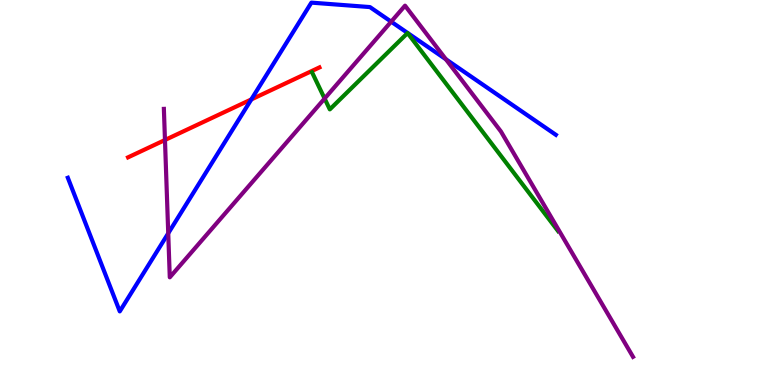[{'lines': ['blue', 'red'], 'intersections': [{'x': 3.24, 'y': 7.42}]}, {'lines': ['green', 'red'], 'intersections': []}, {'lines': ['purple', 'red'], 'intersections': [{'x': 2.13, 'y': 6.36}]}, {'lines': ['blue', 'green'], 'intersections': []}, {'lines': ['blue', 'purple'], 'intersections': [{'x': 2.17, 'y': 3.94}, {'x': 5.05, 'y': 9.44}, {'x': 5.75, 'y': 8.46}]}, {'lines': ['green', 'purple'], 'intersections': [{'x': 4.19, 'y': 7.44}]}]